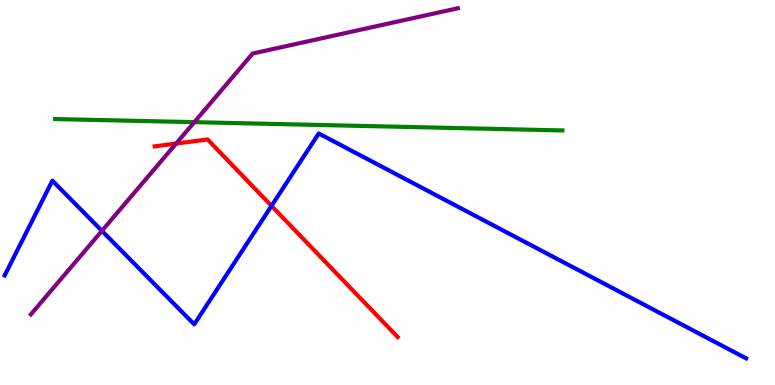[{'lines': ['blue', 'red'], 'intersections': [{'x': 3.5, 'y': 4.65}]}, {'lines': ['green', 'red'], 'intersections': []}, {'lines': ['purple', 'red'], 'intersections': [{'x': 2.27, 'y': 6.27}]}, {'lines': ['blue', 'green'], 'intersections': []}, {'lines': ['blue', 'purple'], 'intersections': [{'x': 1.32, 'y': 4.0}]}, {'lines': ['green', 'purple'], 'intersections': [{'x': 2.51, 'y': 6.83}]}]